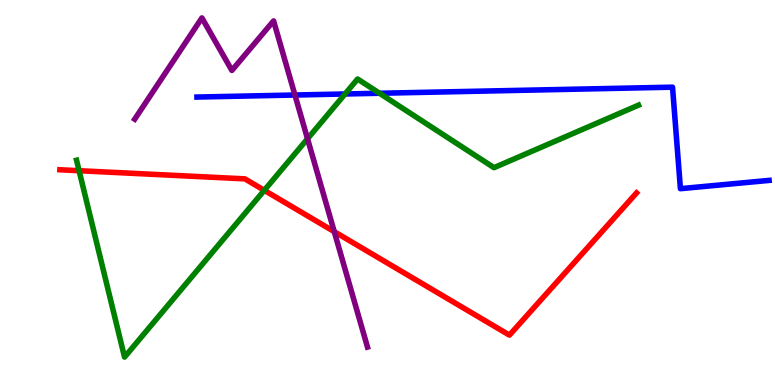[{'lines': ['blue', 'red'], 'intersections': []}, {'lines': ['green', 'red'], 'intersections': [{'x': 1.02, 'y': 5.57}, {'x': 3.41, 'y': 5.06}]}, {'lines': ['purple', 'red'], 'intersections': [{'x': 4.31, 'y': 3.98}]}, {'lines': ['blue', 'green'], 'intersections': [{'x': 4.45, 'y': 7.56}, {'x': 4.9, 'y': 7.58}]}, {'lines': ['blue', 'purple'], 'intersections': [{'x': 3.81, 'y': 7.53}]}, {'lines': ['green', 'purple'], 'intersections': [{'x': 3.97, 'y': 6.4}]}]